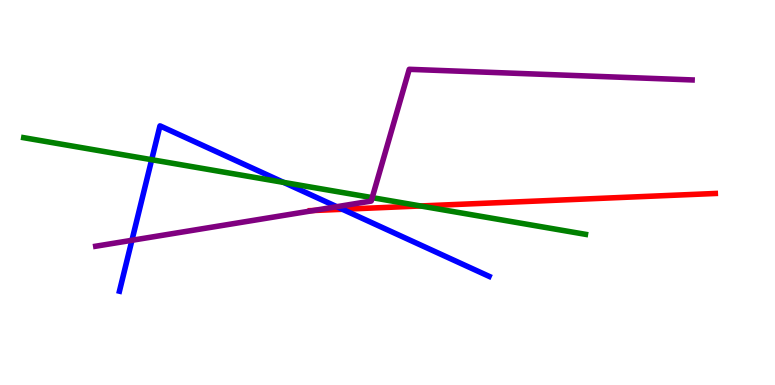[{'lines': ['blue', 'red'], 'intersections': [{'x': 4.42, 'y': 4.56}]}, {'lines': ['green', 'red'], 'intersections': [{'x': 5.43, 'y': 4.65}]}, {'lines': ['purple', 'red'], 'intersections': [{'x': 4.05, 'y': 4.53}]}, {'lines': ['blue', 'green'], 'intersections': [{'x': 1.96, 'y': 5.85}, {'x': 3.66, 'y': 5.26}]}, {'lines': ['blue', 'purple'], 'intersections': [{'x': 1.7, 'y': 3.76}, {'x': 4.35, 'y': 4.63}]}, {'lines': ['green', 'purple'], 'intersections': [{'x': 4.8, 'y': 4.87}]}]